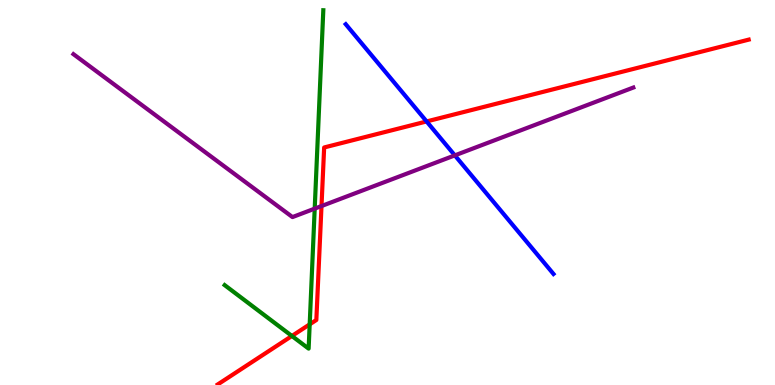[{'lines': ['blue', 'red'], 'intersections': [{'x': 5.5, 'y': 6.85}]}, {'lines': ['green', 'red'], 'intersections': [{'x': 3.77, 'y': 1.27}, {'x': 4.0, 'y': 1.58}]}, {'lines': ['purple', 'red'], 'intersections': [{'x': 4.15, 'y': 4.65}]}, {'lines': ['blue', 'green'], 'intersections': []}, {'lines': ['blue', 'purple'], 'intersections': [{'x': 5.87, 'y': 5.96}]}, {'lines': ['green', 'purple'], 'intersections': [{'x': 4.06, 'y': 4.58}]}]